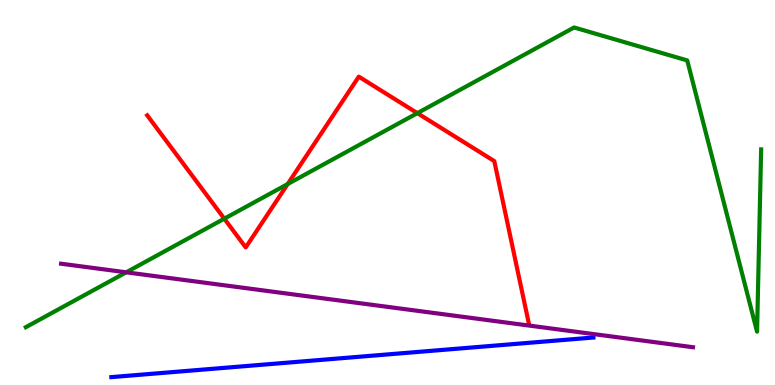[{'lines': ['blue', 'red'], 'intersections': []}, {'lines': ['green', 'red'], 'intersections': [{'x': 2.89, 'y': 4.32}, {'x': 3.71, 'y': 5.22}, {'x': 5.39, 'y': 7.06}]}, {'lines': ['purple', 'red'], 'intersections': []}, {'lines': ['blue', 'green'], 'intersections': []}, {'lines': ['blue', 'purple'], 'intersections': []}, {'lines': ['green', 'purple'], 'intersections': [{'x': 1.63, 'y': 2.93}]}]